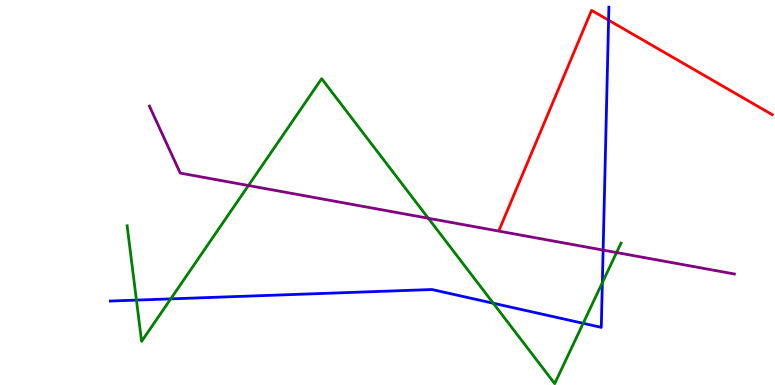[{'lines': ['blue', 'red'], 'intersections': [{'x': 7.85, 'y': 9.48}]}, {'lines': ['green', 'red'], 'intersections': []}, {'lines': ['purple', 'red'], 'intersections': []}, {'lines': ['blue', 'green'], 'intersections': [{'x': 1.76, 'y': 2.2}, {'x': 2.2, 'y': 2.24}, {'x': 6.36, 'y': 2.12}, {'x': 7.52, 'y': 1.6}, {'x': 7.77, 'y': 2.66}]}, {'lines': ['blue', 'purple'], 'intersections': [{'x': 7.78, 'y': 3.5}]}, {'lines': ['green', 'purple'], 'intersections': [{'x': 3.21, 'y': 5.18}, {'x': 5.53, 'y': 4.33}, {'x': 7.96, 'y': 3.44}]}]